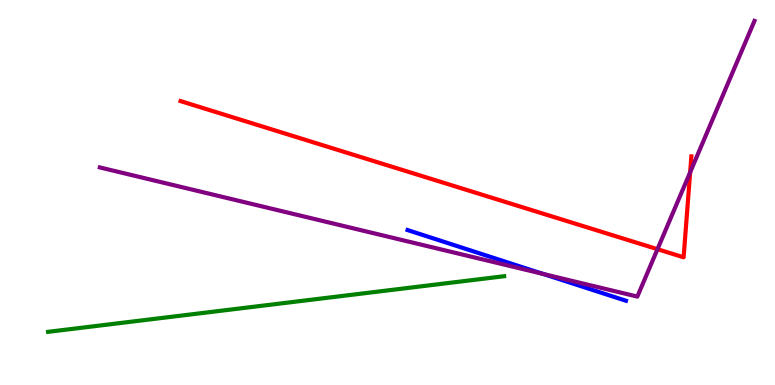[{'lines': ['blue', 'red'], 'intersections': []}, {'lines': ['green', 'red'], 'intersections': []}, {'lines': ['purple', 'red'], 'intersections': [{'x': 8.48, 'y': 3.53}, {'x': 8.91, 'y': 5.52}]}, {'lines': ['blue', 'green'], 'intersections': []}, {'lines': ['blue', 'purple'], 'intersections': [{'x': 7.01, 'y': 2.88}]}, {'lines': ['green', 'purple'], 'intersections': []}]